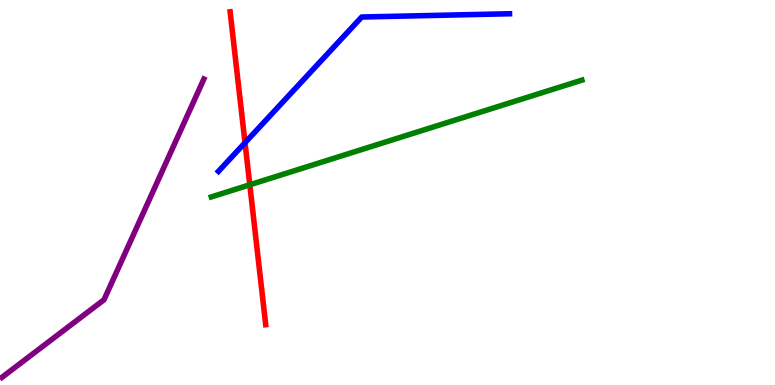[{'lines': ['blue', 'red'], 'intersections': [{'x': 3.16, 'y': 6.29}]}, {'lines': ['green', 'red'], 'intersections': [{'x': 3.22, 'y': 5.2}]}, {'lines': ['purple', 'red'], 'intersections': []}, {'lines': ['blue', 'green'], 'intersections': []}, {'lines': ['blue', 'purple'], 'intersections': []}, {'lines': ['green', 'purple'], 'intersections': []}]